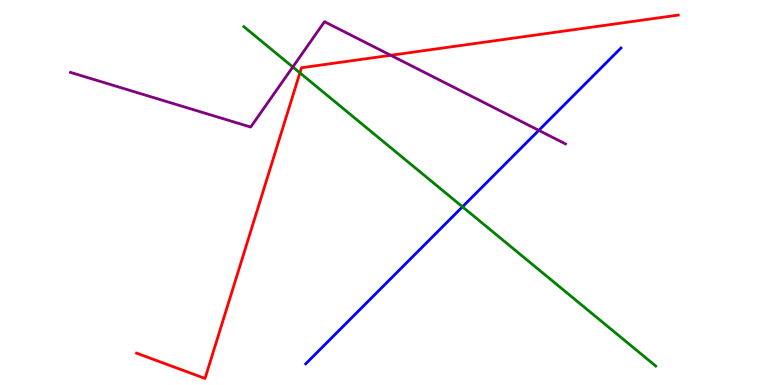[{'lines': ['blue', 'red'], 'intersections': []}, {'lines': ['green', 'red'], 'intersections': [{'x': 3.87, 'y': 8.11}]}, {'lines': ['purple', 'red'], 'intersections': [{'x': 5.04, 'y': 8.56}]}, {'lines': ['blue', 'green'], 'intersections': [{'x': 5.97, 'y': 4.63}]}, {'lines': ['blue', 'purple'], 'intersections': [{'x': 6.95, 'y': 6.61}]}, {'lines': ['green', 'purple'], 'intersections': [{'x': 3.78, 'y': 8.26}]}]